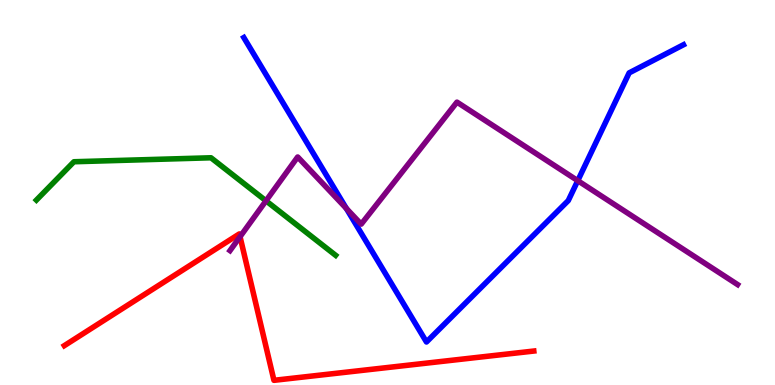[{'lines': ['blue', 'red'], 'intersections': []}, {'lines': ['green', 'red'], 'intersections': []}, {'lines': ['purple', 'red'], 'intersections': [{'x': 3.1, 'y': 3.85}]}, {'lines': ['blue', 'green'], 'intersections': []}, {'lines': ['blue', 'purple'], 'intersections': [{'x': 4.47, 'y': 4.59}, {'x': 7.46, 'y': 5.31}]}, {'lines': ['green', 'purple'], 'intersections': [{'x': 3.43, 'y': 4.78}]}]